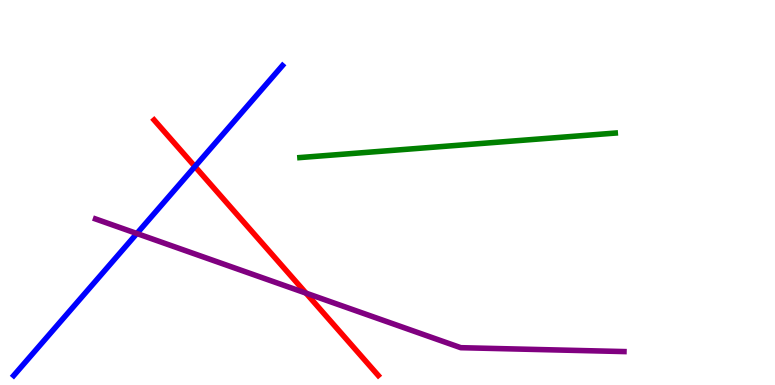[{'lines': ['blue', 'red'], 'intersections': [{'x': 2.52, 'y': 5.67}]}, {'lines': ['green', 'red'], 'intersections': []}, {'lines': ['purple', 'red'], 'intersections': [{'x': 3.95, 'y': 2.39}]}, {'lines': ['blue', 'green'], 'intersections': []}, {'lines': ['blue', 'purple'], 'intersections': [{'x': 1.77, 'y': 3.93}]}, {'lines': ['green', 'purple'], 'intersections': []}]